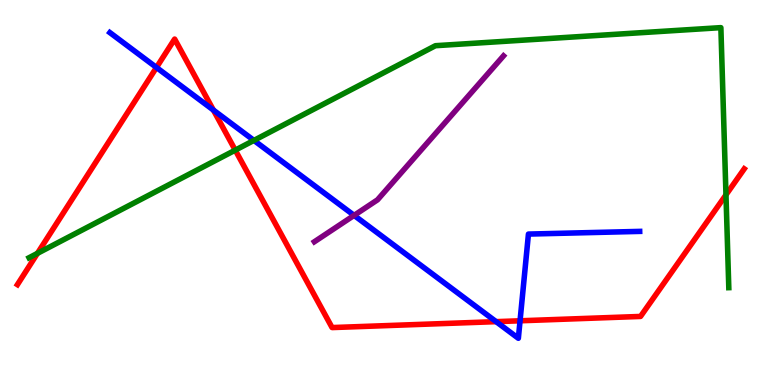[{'lines': ['blue', 'red'], 'intersections': [{'x': 2.02, 'y': 8.25}, {'x': 2.75, 'y': 7.14}, {'x': 6.4, 'y': 1.65}, {'x': 6.71, 'y': 1.67}]}, {'lines': ['green', 'red'], 'intersections': [{'x': 0.483, 'y': 3.42}, {'x': 3.04, 'y': 6.1}, {'x': 9.37, 'y': 4.94}]}, {'lines': ['purple', 'red'], 'intersections': []}, {'lines': ['blue', 'green'], 'intersections': [{'x': 3.28, 'y': 6.35}]}, {'lines': ['blue', 'purple'], 'intersections': [{'x': 4.57, 'y': 4.41}]}, {'lines': ['green', 'purple'], 'intersections': []}]